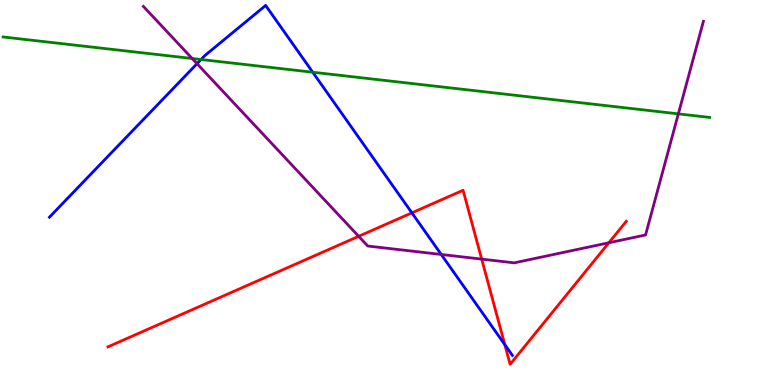[{'lines': ['blue', 'red'], 'intersections': [{'x': 5.31, 'y': 4.47}, {'x': 6.51, 'y': 1.05}]}, {'lines': ['green', 'red'], 'intersections': []}, {'lines': ['purple', 'red'], 'intersections': [{'x': 4.63, 'y': 3.86}, {'x': 6.22, 'y': 3.27}, {'x': 7.86, 'y': 3.69}]}, {'lines': ['blue', 'green'], 'intersections': [{'x': 2.59, 'y': 8.45}, {'x': 4.04, 'y': 8.12}]}, {'lines': ['blue', 'purple'], 'intersections': [{'x': 2.54, 'y': 8.35}, {'x': 5.69, 'y': 3.39}]}, {'lines': ['green', 'purple'], 'intersections': [{'x': 2.48, 'y': 8.48}, {'x': 8.75, 'y': 7.04}]}]